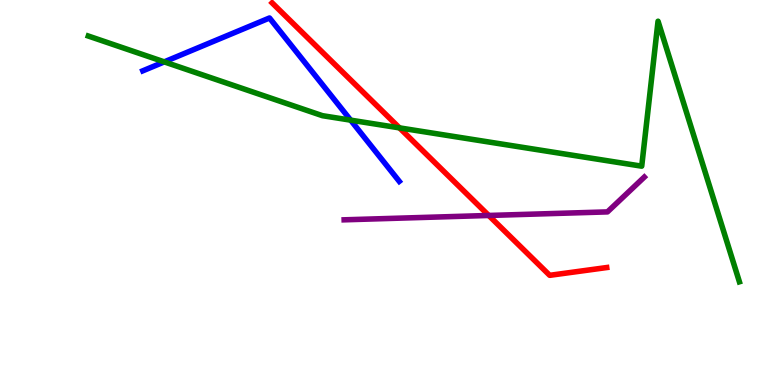[{'lines': ['blue', 'red'], 'intersections': []}, {'lines': ['green', 'red'], 'intersections': [{'x': 5.15, 'y': 6.68}]}, {'lines': ['purple', 'red'], 'intersections': [{'x': 6.31, 'y': 4.4}]}, {'lines': ['blue', 'green'], 'intersections': [{'x': 2.12, 'y': 8.39}, {'x': 4.52, 'y': 6.88}]}, {'lines': ['blue', 'purple'], 'intersections': []}, {'lines': ['green', 'purple'], 'intersections': []}]